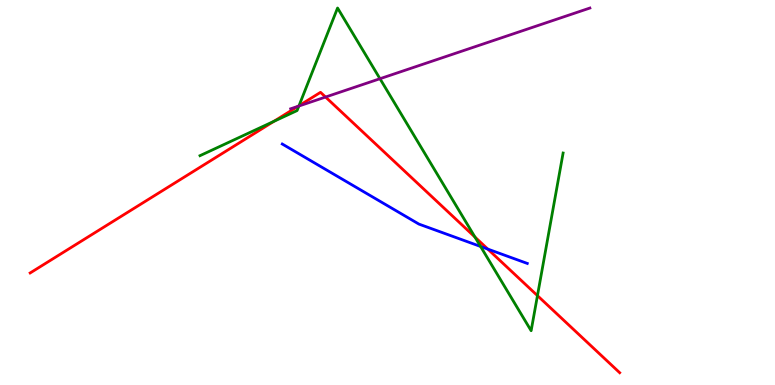[{'lines': ['blue', 'red'], 'intersections': [{'x': 6.29, 'y': 3.53}]}, {'lines': ['green', 'red'], 'intersections': [{'x': 3.53, 'y': 6.85}, {'x': 3.86, 'y': 7.25}, {'x': 6.13, 'y': 3.84}, {'x': 6.93, 'y': 2.32}]}, {'lines': ['purple', 'red'], 'intersections': [{'x': 3.85, 'y': 7.24}, {'x': 4.2, 'y': 7.48}]}, {'lines': ['blue', 'green'], 'intersections': [{'x': 6.2, 'y': 3.6}]}, {'lines': ['blue', 'purple'], 'intersections': []}, {'lines': ['green', 'purple'], 'intersections': [{'x': 3.86, 'y': 7.25}, {'x': 4.9, 'y': 7.96}]}]